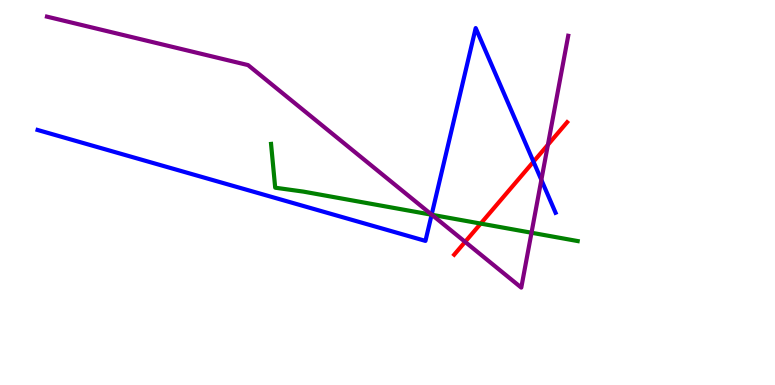[{'lines': ['blue', 'red'], 'intersections': [{'x': 6.88, 'y': 5.8}]}, {'lines': ['green', 'red'], 'intersections': [{'x': 6.2, 'y': 4.19}]}, {'lines': ['purple', 'red'], 'intersections': [{'x': 6.0, 'y': 3.72}, {'x': 7.07, 'y': 6.24}]}, {'lines': ['blue', 'green'], 'intersections': [{'x': 5.57, 'y': 4.42}]}, {'lines': ['blue', 'purple'], 'intersections': [{'x': 5.57, 'y': 4.43}, {'x': 6.99, 'y': 5.33}]}, {'lines': ['green', 'purple'], 'intersections': [{'x': 5.57, 'y': 4.42}, {'x': 6.86, 'y': 3.95}]}]